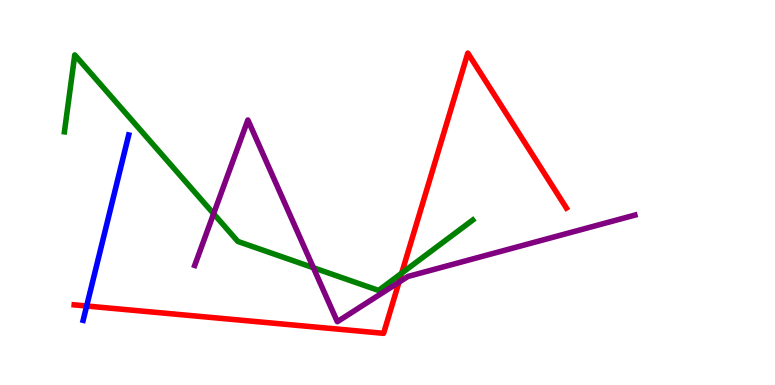[{'lines': ['blue', 'red'], 'intersections': [{'x': 1.12, 'y': 2.05}]}, {'lines': ['green', 'red'], 'intersections': [{'x': 5.18, 'y': 2.9}]}, {'lines': ['purple', 'red'], 'intersections': [{'x': 5.15, 'y': 2.67}]}, {'lines': ['blue', 'green'], 'intersections': []}, {'lines': ['blue', 'purple'], 'intersections': []}, {'lines': ['green', 'purple'], 'intersections': [{'x': 2.76, 'y': 4.45}, {'x': 4.04, 'y': 3.05}]}]